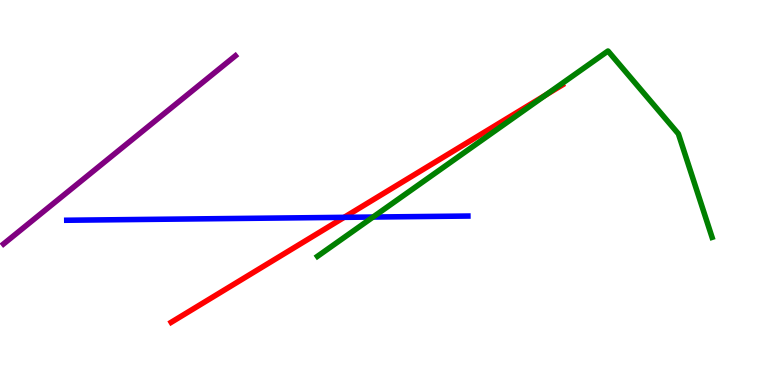[{'lines': ['blue', 'red'], 'intersections': [{'x': 4.44, 'y': 4.35}]}, {'lines': ['green', 'red'], 'intersections': [{'x': 7.04, 'y': 7.53}]}, {'lines': ['purple', 'red'], 'intersections': []}, {'lines': ['blue', 'green'], 'intersections': [{'x': 4.81, 'y': 4.36}]}, {'lines': ['blue', 'purple'], 'intersections': []}, {'lines': ['green', 'purple'], 'intersections': []}]